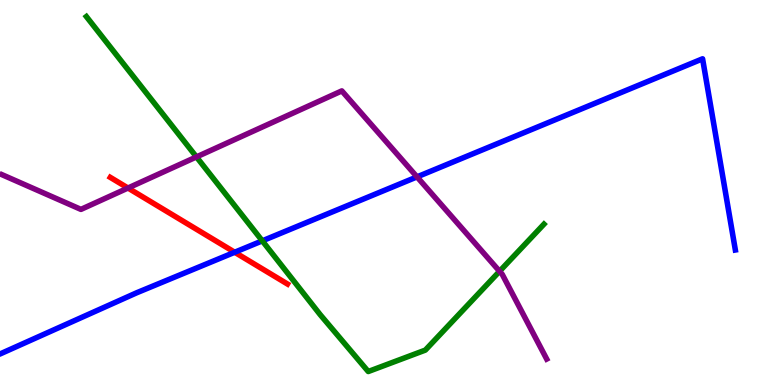[{'lines': ['blue', 'red'], 'intersections': [{'x': 3.03, 'y': 3.45}]}, {'lines': ['green', 'red'], 'intersections': []}, {'lines': ['purple', 'red'], 'intersections': [{'x': 1.65, 'y': 5.12}]}, {'lines': ['blue', 'green'], 'intersections': [{'x': 3.38, 'y': 3.74}]}, {'lines': ['blue', 'purple'], 'intersections': [{'x': 5.38, 'y': 5.41}]}, {'lines': ['green', 'purple'], 'intersections': [{'x': 2.53, 'y': 5.92}, {'x': 6.45, 'y': 2.95}]}]